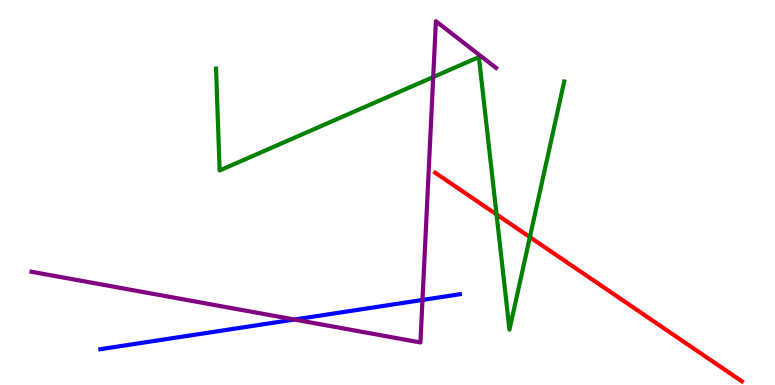[{'lines': ['blue', 'red'], 'intersections': []}, {'lines': ['green', 'red'], 'intersections': [{'x': 6.41, 'y': 4.43}, {'x': 6.84, 'y': 3.84}]}, {'lines': ['purple', 'red'], 'intersections': []}, {'lines': ['blue', 'green'], 'intersections': []}, {'lines': ['blue', 'purple'], 'intersections': [{'x': 3.8, 'y': 1.7}, {'x': 5.45, 'y': 2.21}]}, {'lines': ['green', 'purple'], 'intersections': [{'x': 5.59, 'y': 8.0}]}]